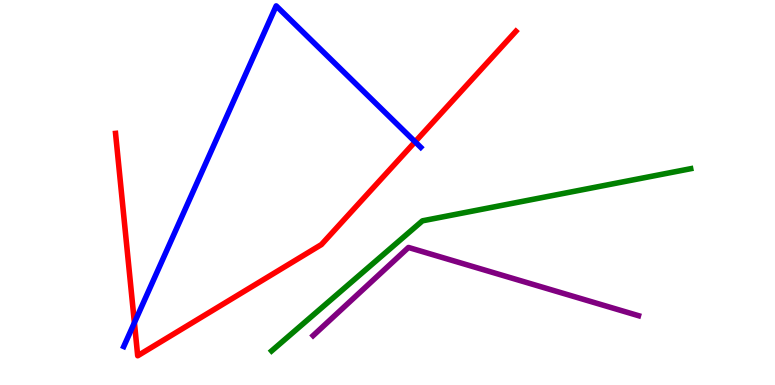[{'lines': ['blue', 'red'], 'intersections': [{'x': 1.73, 'y': 1.62}, {'x': 5.36, 'y': 6.32}]}, {'lines': ['green', 'red'], 'intersections': []}, {'lines': ['purple', 'red'], 'intersections': []}, {'lines': ['blue', 'green'], 'intersections': []}, {'lines': ['blue', 'purple'], 'intersections': []}, {'lines': ['green', 'purple'], 'intersections': []}]